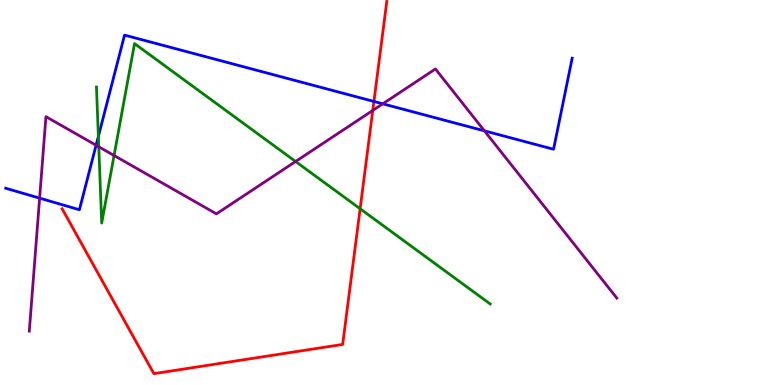[{'lines': ['blue', 'red'], 'intersections': [{'x': 4.82, 'y': 7.36}]}, {'lines': ['green', 'red'], 'intersections': [{'x': 4.65, 'y': 4.58}]}, {'lines': ['purple', 'red'], 'intersections': [{'x': 4.81, 'y': 7.13}]}, {'lines': ['blue', 'green'], 'intersections': [{'x': 1.27, 'y': 6.46}]}, {'lines': ['blue', 'purple'], 'intersections': [{'x': 0.511, 'y': 4.85}, {'x': 1.24, 'y': 6.23}, {'x': 4.94, 'y': 7.3}, {'x': 6.25, 'y': 6.6}]}, {'lines': ['green', 'purple'], 'intersections': [{'x': 1.27, 'y': 6.19}, {'x': 1.47, 'y': 5.96}, {'x': 3.81, 'y': 5.81}]}]